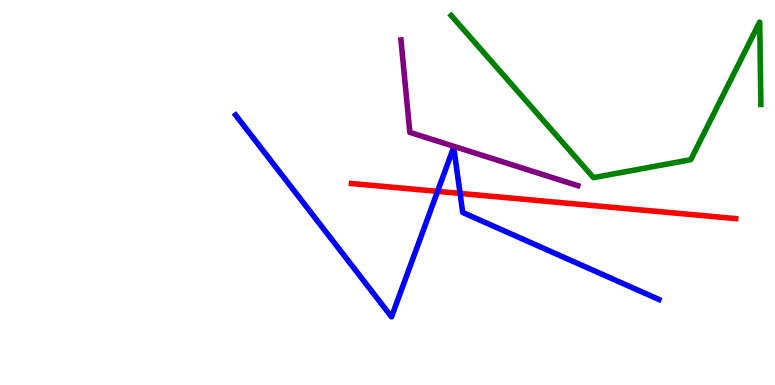[{'lines': ['blue', 'red'], 'intersections': [{'x': 5.65, 'y': 5.03}, {'x': 5.94, 'y': 4.98}]}, {'lines': ['green', 'red'], 'intersections': []}, {'lines': ['purple', 'red'], 'intersections': []}, {'lines': ['blue', 'green'], 'intersections': []}, {'lines': ['blue', 'purple'], 'intersections': []}, {'lines': ['green', 'purple'], 'intersections': []}]